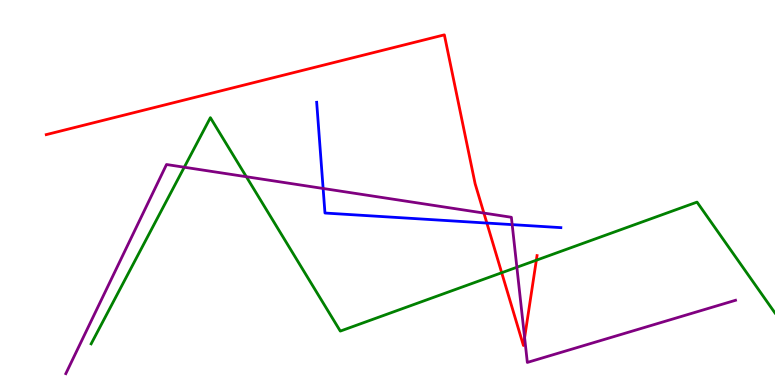[{'lines': ['blue', 'red'], 'intersections': [{'x': 6.28, 'y': 4.21}]}, {'lines': ['green', 'red'], 'intersections': [{'x': 6.47, 'y': 2.92}, {'x': 6.92, 'y': 3.24}]}, {'lines': ['purple', 'red'], 'intersections': [{'x': 6.24, 'y': 4.47}, {'x': 6.77, 'y': 1.23}]}, {'lines': ['blue', 'green'], 'intersections': []}, {'lines': ['blue', 'purple'], 'intersections': [{'x': 4.17, 'y': 5.1}, {'x': 6.61, 'y': 4.17}]}, {'lines': ['green', 'purple'], 'intersections': [{'x': 2.38, 'y': 5.66}, {'x': 3.18, 'y': 5.41}, {'x': 6.67, 'y': 3.06}]}]